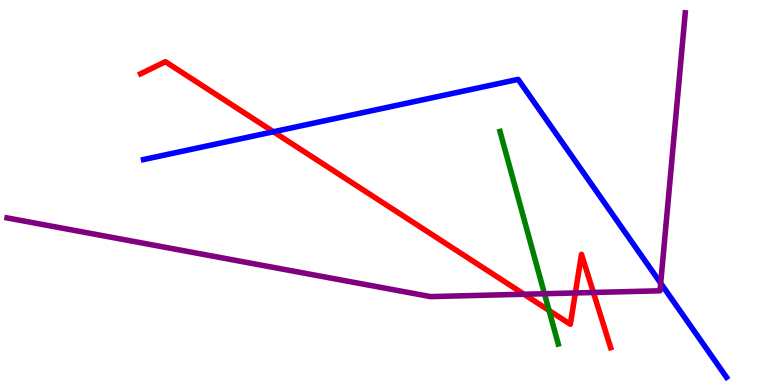[{'lines': ['blue', 'red'], 'intersections': [{'x': 3.53, 'y': 6.58}]}, {'lines': ['green', 'red'], 'intersections': [{'x': 7.08, 'y': 1.94}]}, {'lines': ['purple', 'red'], 'intersections': [{'x': 6.76, 'y': 2.36}, {'x': 7.42, 'y': 2.39}, {'x': 7.66, 'y': 2.4}]}, {'lines': ['blue', 'green'], 'intersections': []}, {'lines': ['blue', 'purple'], 'intersections': [{'x': 8.53, 'y': 2.64}]}, {'lines': ['green', 'purple'], 'intersections': [{'x': 7.03, 'y': 2.37}]}]